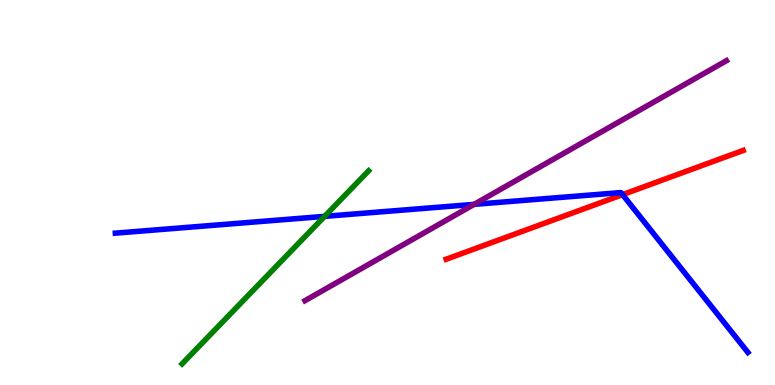[{'lines': ['blue', 'red'], 'intersections': [{'x': 8.03, 'y': 4.94}]}, {'lines': ['green', 'red'], 'intersections': []}, {'lines': ['purple', 'red'], 'intersections': []}, {'lines': ['blue', 'green'], 'intersections': [{'x': 4.19, 'y': 4.38}]}, {'lines': ['blue', 'purple'], 'intersections': [{'x': 6.12, 'y': 4.69}]}, {'lines': ['green', 'purple'], 'intersections': []}]